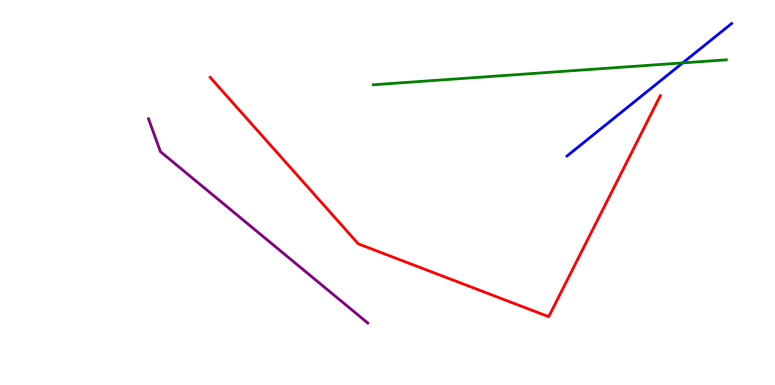[{'lines': ['blue', 'red'], 'intersections': []}, {'lines': ['green', 'red'], 'intersections': []}, {'lines': ['purple', 'red'], 'intersections': []}, {'lines': ['blue', 'green'], 'intersections': [{'x': 8.81, 'y': 8.37}]}, {'lines': ['blue', 'purple'], 'intersections': []}, {'lines': ['green', 'purple'], 'intersections': []}]